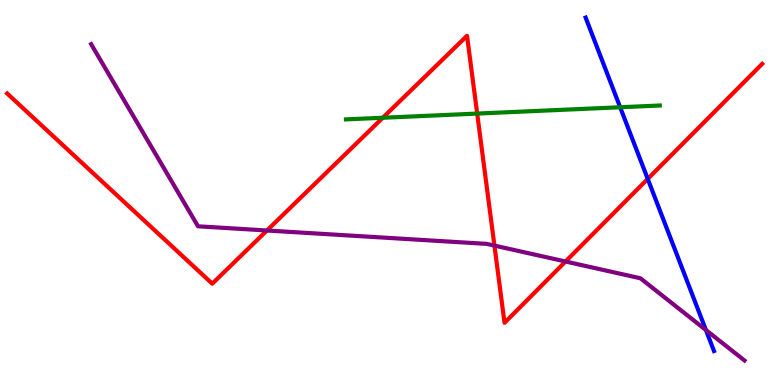[{'lines': ['blue', 'red'], 'intersections': [{'x': 8.36, 'y': 5.35}]}, {'lines': ['green', 'red'], 'intersections': [{'x': 4.94, 'y': 6.94}, {'x': 6.16, 'y': 7.05}]}, {'lines': ['purple', 'red'], 'intersections': [{'x': 3.44, 'y': 4.01}, {'x': 6.38, 'y': 3.62}, {'x': 7.3, 'y': 3.21}]}, {'lines': ['blue', 'green'], 'intersections': [{'x': 8.0, 'y': 7.21}]}, {'lines': ['blue', 'purple'], 'intersections': [{'x': 9.11, 'y': 1.43}]}, {'lines': ['green', 'purple'], 'intersections': []}]